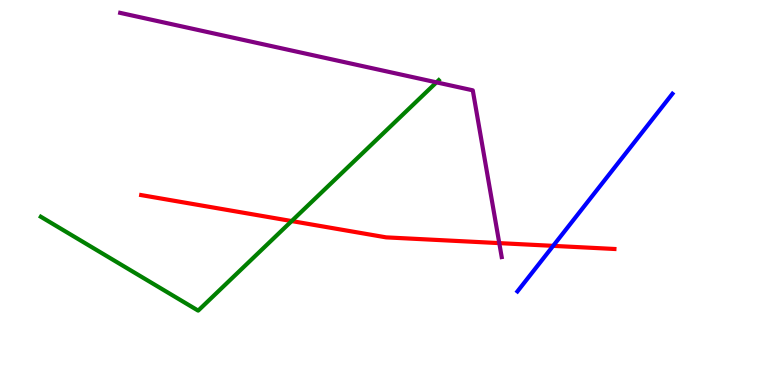[{'lines': ['blue', 'red'], 'intersections': [{'x': 7.14, 'y': 3.61}]}, {'lines': ['green', 'red'], 'intersections': [{'x': 3.76, 'y': 4.26}]}, {'lines': ['purple', 'red'], 'intersections': [{'x': 6.44, 'y': 3.69}]}, {'lines': ['blue', 'green'], 'intersections': []}, {'lines': ['blue', 'purple'], 'intersections': []}, {'lines': ['green', 'purple'], 'intersections': [{'x': 5.63, 'y': 7.86}]}]